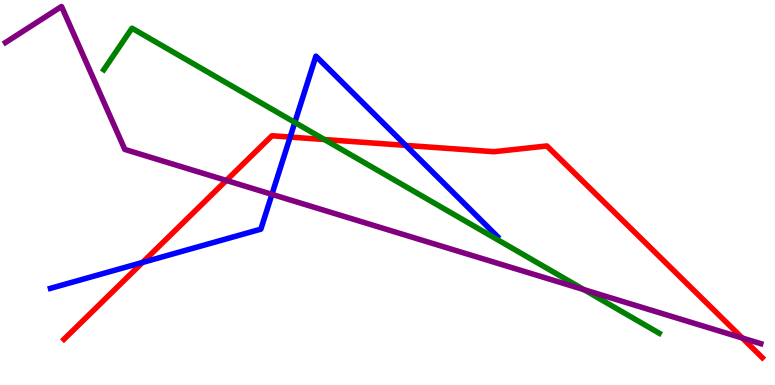[{'lines': ['blue', 'red'], 'intersections': [{'x': 1.84, 'y': 3.18}, {'x': 3.74, 'y': 6.44}, {'x': 5.23, 'y': 6.22}]}, {'lines': ['green', 'red'], 'intersections': [{'x': 4.19, 'y': 6.38}]}, {'lines': ['purple', 'red'], 'intersections': [{'x': 2.92, 'y': 5.31}, {'x': 9.58, 'y': 1.22}]}, {'lines': ['blue', 'green'], 'intersections': [{'x': 3.8, 'y': 6.82}]}, {'lines': ['blue', 'purple'], 'intersections': [{'x': 3.51, 'y': 4.95}]}, {'lines': ['green', 'purple'], 'intersections': [{'x': 7.53, 'y': 2.48}]}]